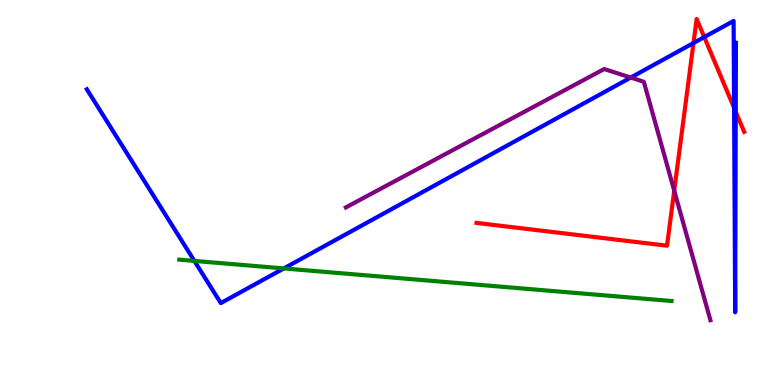[{'lines': ['blue', 'red'], 'intersections': [{'x': 8.95, 'y': 8.88}, {'x': 9.09, 'y': 9.04}, {'x': 9.47, 'y': 7.2}, {'x': 9.49, 'y': 7.1}]}, {'lines': ['green', 'red'], 'intersections': []}, {'lines': ['purple', 'red'], 'intersections': [{'x': 8.7, 'y': 5.05}]}, {'lines': ['blue', 'green'], 'intersections': [{'x': 2.51, 'y': 3.22}, {'x': 3.66, 'y': 3.03}]}, {'lines': ['blue', 'purple'], 'intersections': [{'x': 8.14, 'y': 7.99}]}, {'lines': ['green', 'purple'], 'intersections': []}]